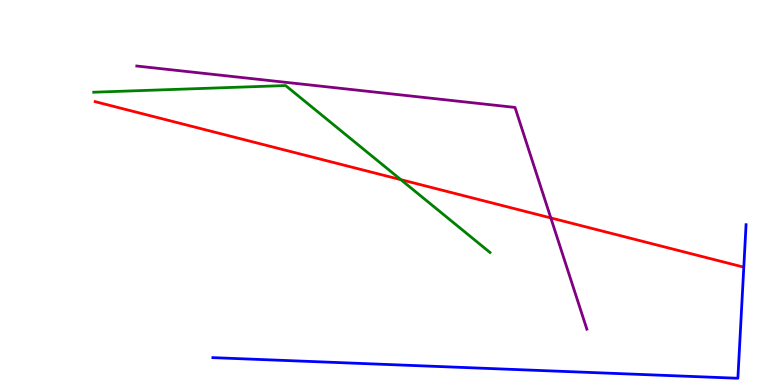[{'lines': ['blue', 'red'], 'intersections': []}, {'lines': ['green', 'red'], 'intersections': [{'x': 5.17, 'y': 5.33}]}, {'lines': ['purple', 'red'], 'intersections': [{'x': 7.11, 'y': 4.34}]}, {'lines': ['blue', 'green'], 'intersections': []}, {'lines': ['blue', 'purple'], 'intersections': []}, {'lines': ['green', 'purple'], 'intersections': []}]